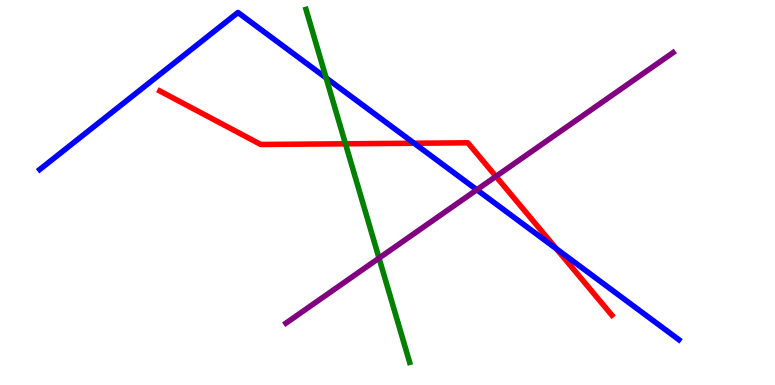[{'lines': ['blue', 'red'], 'intersections': [{'x': 5.34, 'y': 6.28}, {'x': 7.18, 'y': 3.54}]}, {'lines': ['green', 'red'], 'intersections': [{'x': 4.46, 'y': 6.26}]}, {'lines': ['purple', 'red'], 'intersections': [{'x': 6.4, 'y': 5.42}]}, {'lines': ['blue', 'green'], 'intersections': [{'x': 4.21, 'y': 7.98}]}, {'lines': ['blue', 'purple'], 'intersections': [{'x': 6.15, 'y': 5.07}]}, {'lines': ['green', 'purple'], 'intersections': [{'x': 4.89, 'y': 3.3}]}]